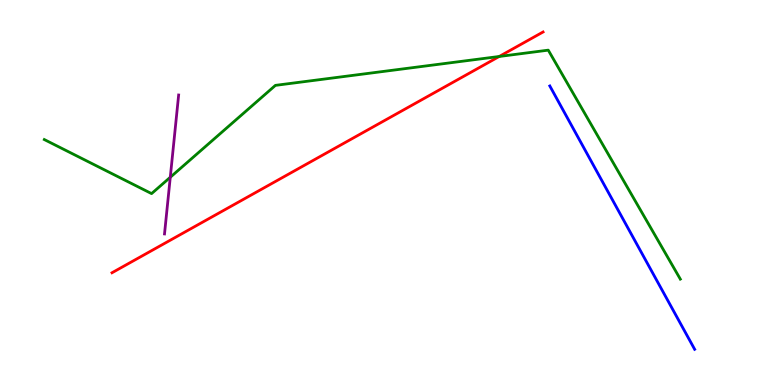[{'lines': ['blue', 'red'], 'intersections': []}, {'lines': ['green', 'red'], 'intersections': [{'x': 6.44, 'y': 8.53}]}, {'lines': ['purple', 'red'], 'intersections': []}, {'lines': ['blue', 'green'], 'intersections': []}, {'lines': ['blue', 'purple'], 'intersections': []}, {'lines': ['green', 'purple'], 'intersections': [{'x': 2.2, 'y': 5.4}]}]